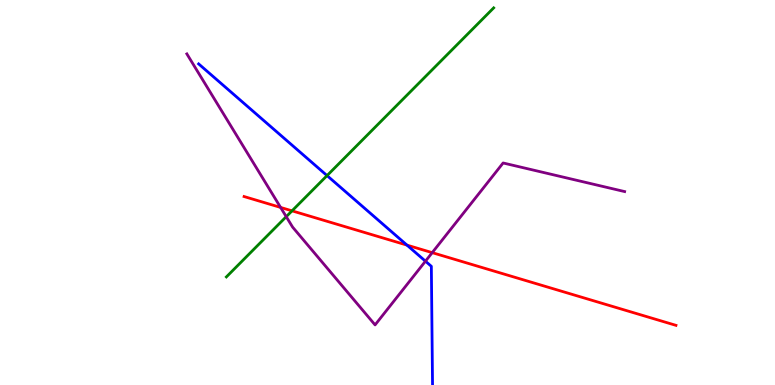[{'lines': ['blue', 'red'], 'intersections': [{'x': 5.25, 'y': 3.63}]}, {'lines': ['green', 'red'], 'intersections': [{'x': 3.77, 'y': 4.52}]}, {'lines': ['purple', 'red'], 'intersections': [{'x': 3.62, 'y': 4.61}, {'x': 5.58, 'y': 3.44}]}, {'lines': ['blue', 'green'], 'intersections': [{'x': 4.22, 'y': 5.44}]}, {'lines': ['blue', 'purple'], 'intersections': [{'x': 5.49, 'y': 3.22}]}, {'lines': ['green', 'purple'], 'intersections': [{'x': 3.69, 'y': 4.37}]}]